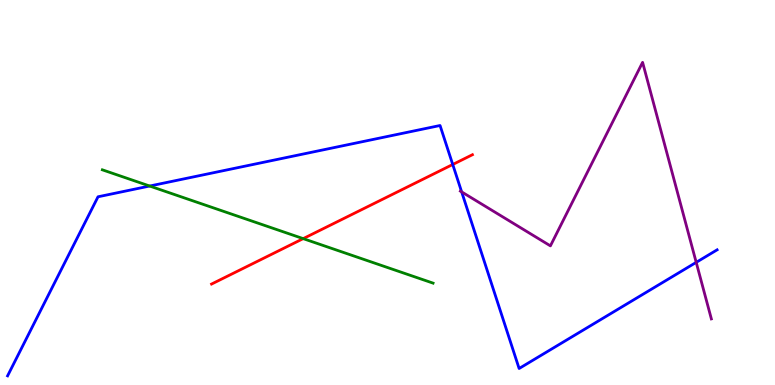[{'lines': ['blue', 'red'], 'intersections': [{'x': 5.84, 'y': 5.73}]}, {'lines': ['green', 'red'], 'intersections': [{'x': 3.91, 'y': 3.8}]}, {'lines': ['purple', 'red'], 'intersections': []}, {'lines': ['blue', 'green'], 'intersections': [{'x': 1.93, 'y': 5.17}]}, {'lines': ['blue', 'purple'], 'intersections': [{'x': 5.96, 'y': 5.02}, {'x': 8.98, 'y': 3.19}]}, {'lines': ['green', 'purple'], 'intersections': []}]